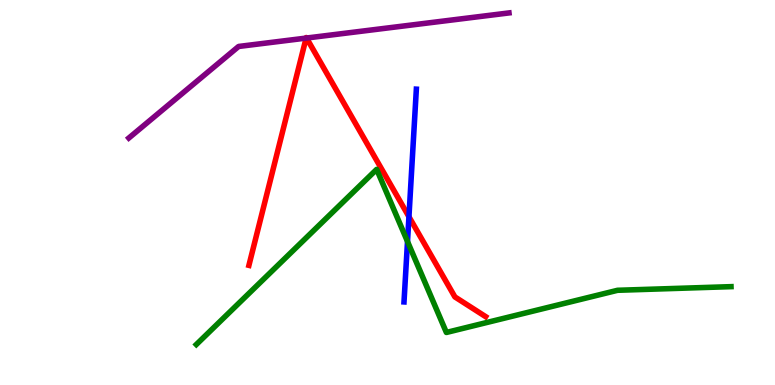[{'lines': ['blue', 'red'], 'intersections': [{'x': 5.28, 'y': 4.37}]}, {'lines': ['green', 'red'], 'intersections': []}, {'lines': ['purple', 'red'], 'intersections': [{'x': 3.95, 'y': 9.01}, {'x': 3.96, 'y': 9.01}]}, {'lines': ['blue', 'green'], 'intersections': [{'x': 5.26, 'y': 3.73}]}, {'lines': ['blue', 'purple'], 'intersections': []}, {'lines': ['green', 'purple'], 'intersections': []}]